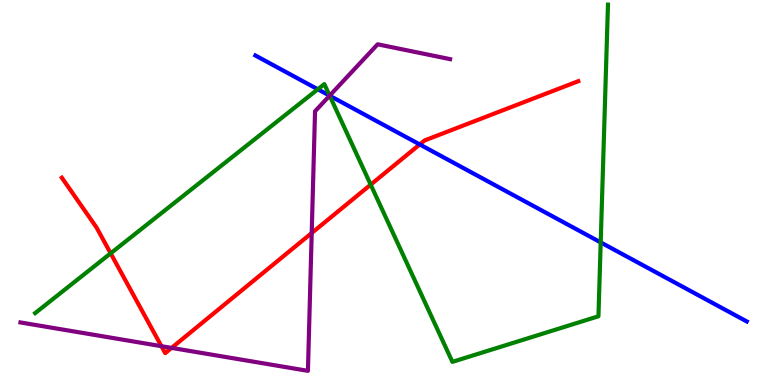[{'lines': ['blue', 'red'], 'intersections': [{'x': 5.42, 'y': 6.25}]}, {'lines': ['green', 'red'], 'intersections': [{'x': 1.43, 'y': 3.42}, {'x': 4.78, 'y': 5.2}]}, {'lines': ['purple', 'red'], 'intersections': [{'x': 2.08, 'y': 1.01}, {'x': 2.21, 'y': 0.964}, {'x': 4.02, 'y': 3.95}]}, {'lines': ['blue', 'green'], 'intersections': [{'x': 4.1, 'y': 7.68}, {'x': 4.25, 'y': 7.51}, {'x': 7.75, 'y': 3.7}]}, {'lines': ['blue', 'purple'], 'intersections': [{'x': 4.25, 'y': 7.51}]}, {'lines': ['green', 'purple'], 'intersections': [{'x': 4.25, 'y': 7.52}]}]